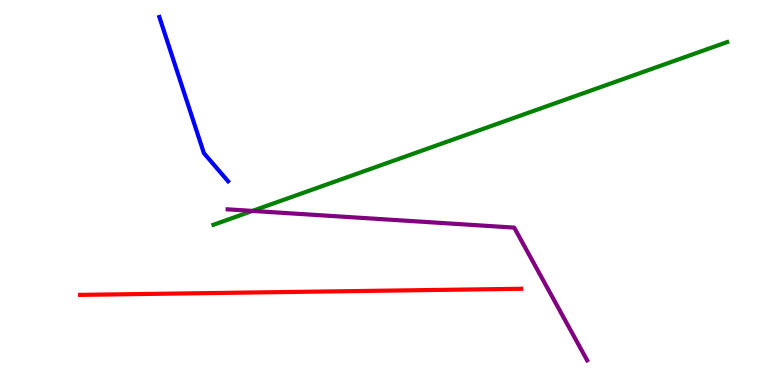[{'lines': ['blue', 'red'], 'intersections': []}, {'lines': ['green', 'red'], 'intersections': []}, {'lines': ['purple', 'red'], 'intersections': []}, {'lines': ['blue', 'green'], 'intersections': []}, {'lines': ['blue', 'purple'], 'intersections': []}, {'lines': ['green', 'purple'], 'intersections': [{'x': 3.26, 'y': 4.52}]}]